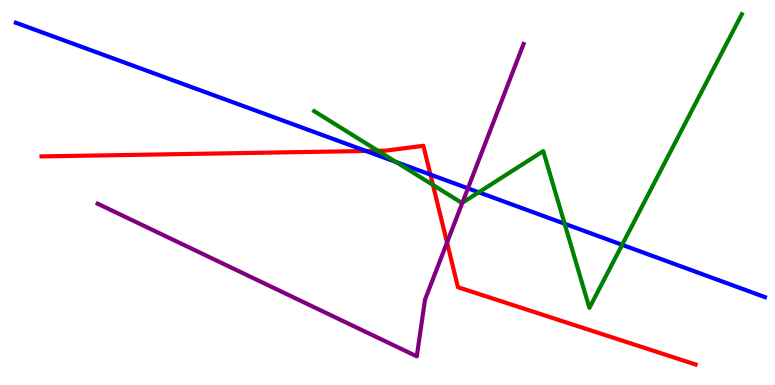[{'lines': ['blue', 'red'], 'intersections': [{'x': 4.72, 'y': 6.08}, {'x': 5.55, 'y': 5.47}]}, {'lines': ['green', 'red'], 'intersections': [{'x': 4.88, 'y': 6.08}, {'x': 5.59, 'y': 5.2}]}, {'lines': ['purple', 'red'], 'intersections': [{'x': 5.77, 'y': 3.7}]}, {'lines': ['blue', 'green'], 'intersections': [{'x': 5.11, 'y': 5.79}, {'x': 6.18, 'y': 5.01}, {'x': 7.29, 'y': 4.19}, {'x': 8.03, 'y': 3.64}]}, {'lines': ['blue', 'purple'], 'intersections': [{'x': 6.04, 'y': 5.11}]}, {'lines': ['green', 'purple'], 'intersections': [{'x': 5.97, 'y': 4.73}]}]